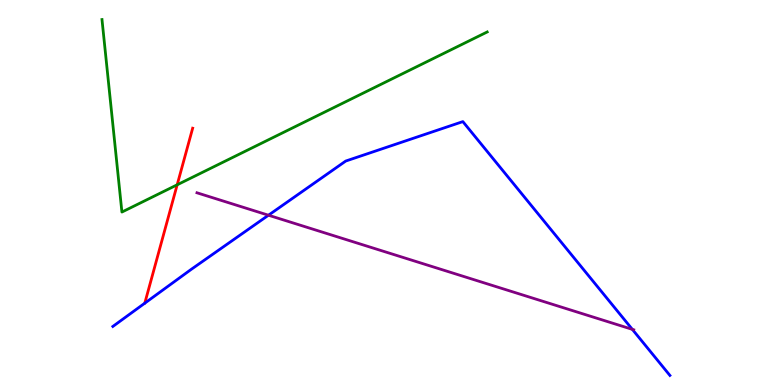[{'lines': ['blue', 'red'], 'intersections': []}, {'lines': ['green', 'red'], 'intersections': [{'x': 2.29, 'y': 5.2}]}, {'lines': ['purple', 'red'], 'intersections': []}, {'lines': ['blue', 'green'], 'intersections': []}, {'lines': ['blue', 'purple'], 'intersections': [{'x': 3.46, 'y': 4.41}, {'x': 8.16, 'y': 1.45}]}, {'lines': ['green', 'purple'], 'intersections': []}]